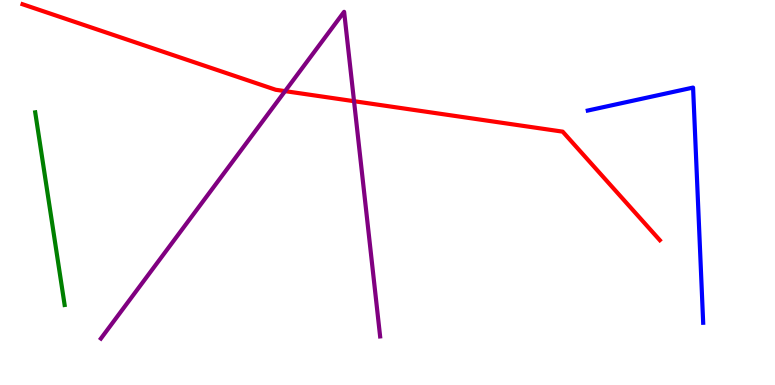[{'lines': ['blue', 'red'], 'intersections': []}, {'lines': ['green', 'red'], 'intersections': []}, {'lines': ['purple', 'red'], 'intersections': [{'x': 3.68, 'y': 7.63}, {'x': 4.57, 'y': 7.37}]}, {'lines': ['blue', 'green'], 'intersections': []}, {'lines': ['blue', 'purple'], 'intersections': []}, {'lines': ['green', 'purple'], 'intersections': []}]